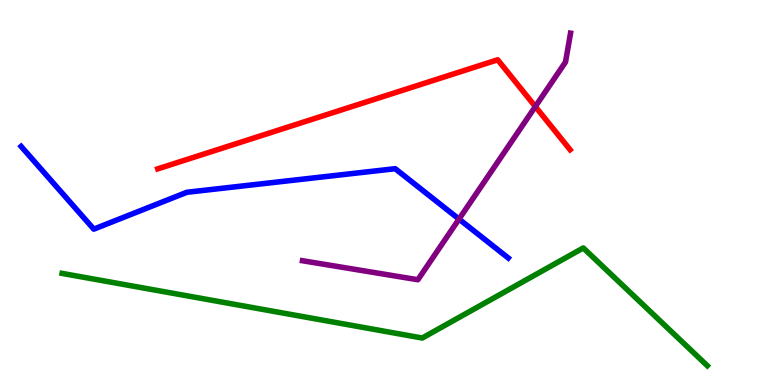[{'lines': ['blue', 'red'], 'intersections': []}, {'lines': ['green', 'red'], 'intersections': []}, {'lines': ['purple', 'red'], 'intersections': [{'x': 6.91, 'y': 7.23}]}, {'lines': ['blue', 'green'], 'intersections': []}, {'lines': ['blue', 'purple'], 'intersections': [{'x': 5.92, 'y': 4.31}]}, {'lines': ['green', 'purple'], 'intersections': []}]